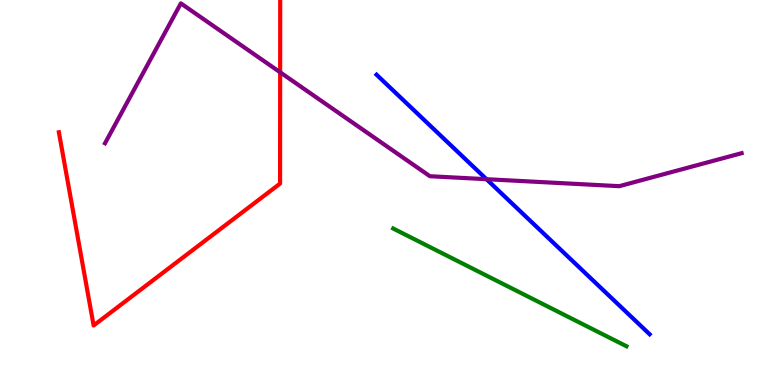[{'lines': ['blue', 'red'], 'intersections': []}, {'lines': ['green', 'red'], 'intersections': []}, {'lines': ['purple', 'red'], 'intersections': [{'x': 3.61, 'y': 8.12}]}, {'lines': ['blue', 'green'], 'intersections': []}, {'lines': ['blue', 'purple'], 'intersections': [{'x': 6.28, 'y': 5.35}]}, {'lines': ['green', 'purple'], 'intersections': []}]